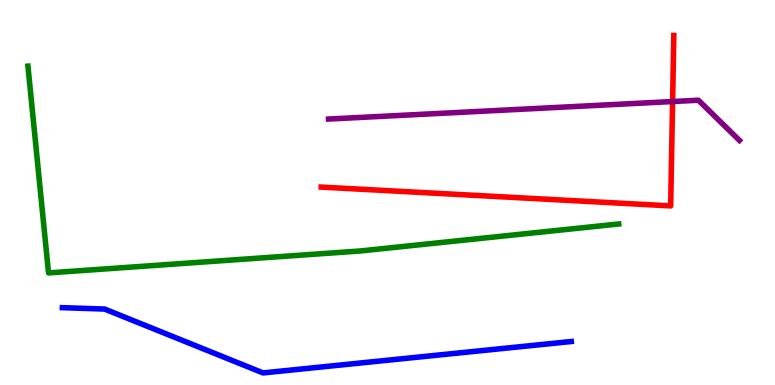[{'lines': ['blue', 'red'], 'intersections': []}, {'lines': ['green', 'red'], 'intersections': []}, {'lines': ['purple', 'red'], 'intersections': [{'x': 8.68, 'y': 7.36}]}, {'lines': ['blue', 'green'], 'intersections': []}, {'lines': ['blue', 'purple'], 'intersections': []}, {'lines': ['green', 'purple'], 'intersections': []}]